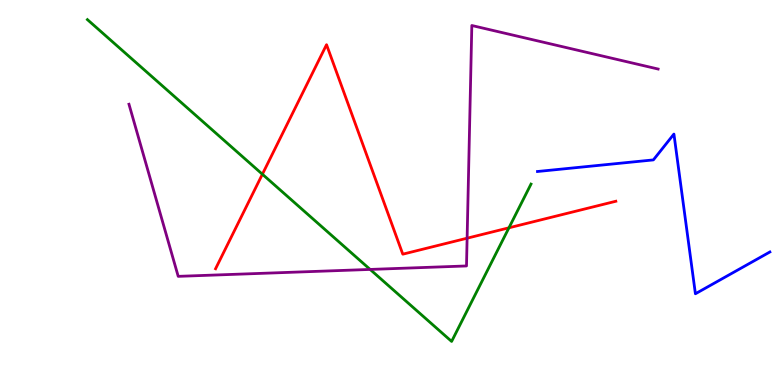[{'lines': ['blue', 'red'], 'intersections': []}, {'lines': ['green', 'red'], 'intersections': [{'x': 3.39, 'y': 5.47}, {'x': 6.57, 'y': 4.08}]}, {'lines': ['purple', 'red'], 'intersections': [{'x': 6.03, 'y': 3.81}]}, {'lines': ['blue', 'green'], 'intersections': []}, {'lines': ['blue', 'purple'], 'intersections': []}, {'lines': ['green', 'purple'], 'intersections': [{'x': 4.78, 'y': 3.0}]}]